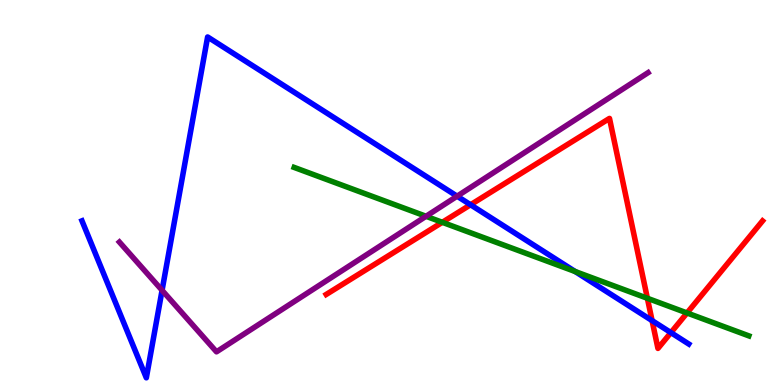[{'lines': ['blue', 'red'], 'intersections': [{'x': 6.07, 'y': 4.68}, {'x': 8.41, 'y': 1.67}, {'x': 8.66, 'y': 1.36}]}, {'lines': ['green', 'red'], 'intersections': [{'x': 5.71, 'y': 4.23}, {'x': 8.35, 'y': 2.25}, {'x': 8.86, 'y': 1.87}]}, {'lines': ['purple', 'red'], 'intersections': []}, {'lines': ['blue', 'green'], 'intersections': [{'x': 7.42, 'y': 2.95}]}, {'lines': ['blue', 'purple'], 'intersections': [{'x': 2.09, 'y': 2.46}, {'x': 5.9, 'y': 4.9}]}, {'lines': ['green', 'purple'], 'intersections': [{'x': 5.5, 'y': 4.38}]}]